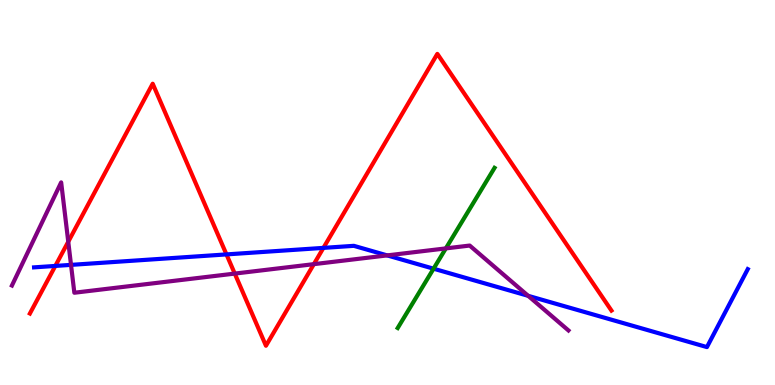[{'lines': ['blue', 'red'], 'intersections': [{'x': 0.714, 'y': 3.09}, {'x': 2.92, 'y': 3.39}, {'x': 4.17, 'y': 3.56}]}, {'lines': ['green', 'red'], 'intersections': []}, {'lines': ['purple', 'red'], 'intersections': [{'x': 0.881, 'y': 3.72}, {'x': 3.03, 'y': 2.89}, {'x': 4.05, 'y': 3.14}]}, {'lines': ['blue', 'green'], 'intersections': [{'x': 5.59, 'y': 3.02}]}, {'lines': ['blue', 'purple'], 'intersections': [{'x': 0.916, 'y': 3.12}, {'x': 5.0, 'y': 3.37}, {'x': 6.82, 'y': 2.32}]}, {'lines': ['green', 'purple'], 'intersections': [{'x': 5.75, 'y': 3.55}]}]